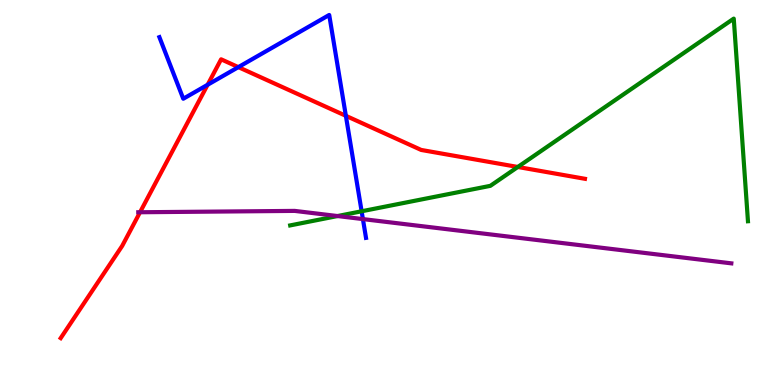[{'lines': ['blue', 'red'], 'intersections': [{'x': 2.68, 'y': 7.8}, {'x': 3.08, 'y': 8.26}, {'x': 4.46, 'y': 6.99}]}, {'lines': ['green', 'red'], 'intersections': [{'x': 6.68, 'y': 5.66}]}, {'lines': ['purple', 'red'], 'intersections': [{'x': 1.81, 'y': 4.49}]}, {'lines': ['blue', 'green'], 'intersections': [{'x': 4.67, 'y': 4.51}]}, {'lines': ['blue', 'purple'], 'intersections': [{'x': 4.68, 'y': 4.31}]}, {'lines': ['green', 'purple'], 'intersections': [{'x': 4.36, 'y': 4.39}]}]